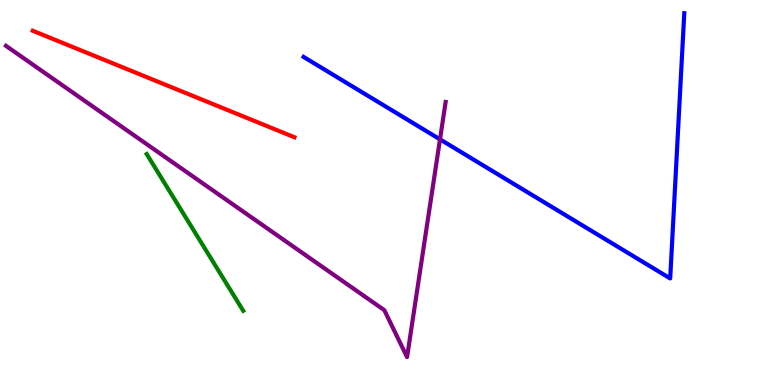[{'lines': ['blue', 'red'], 'intersections': []}, {'lines': ['green', 'red'], 'intersections': []}, {'lines': ['purple', 'red'], 'intersections': []}, {'lines': ['blue', 'green'], 'intersections': []}, {'lines': ['blue', 'purple'], 'intersections': [{'x': 5.68, 'y': 6.38}]}, {'lines': ['green', 'purple'], 'intersections': []}]